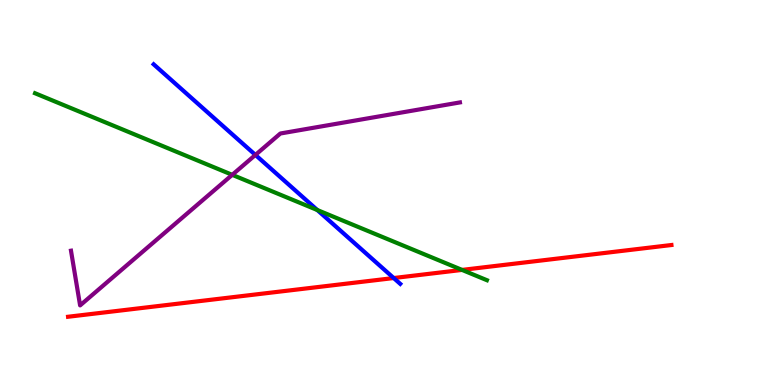[{'lines': ['blue', 'red'], 'intersections': [{'x': 5.08, 'y': 2.78}]}, {'lines': ['green', 'red'], 'intersections': [{'x': 5.96, 'y': 2.99}]}, {'lines': ['purple', 'red'], 'intersections': []}, {'lines': ['blue', 'green'], 'intersections': [{'x': 4.09, 'y': 4.54}]}, {'lines': ['blue', 'purple'], 'intersections': [{'x': 3.3, 'y': 5.98}]}, {'lines': ['green', 'purple'], 'intersections': [{'x': 3.0, 'y': 5.46}]}]